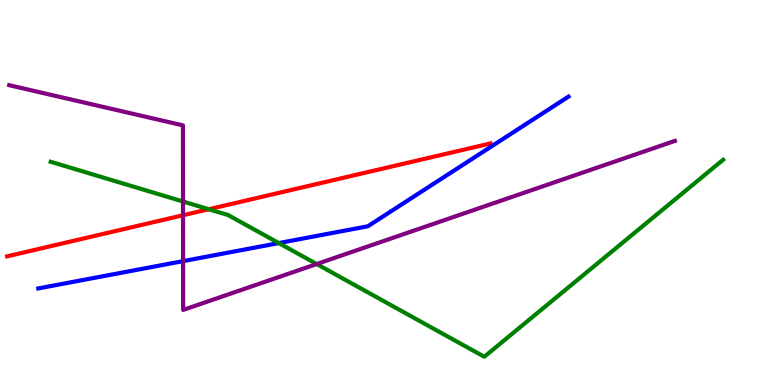[{'lines': ['blue', 'red'], 'intersections': []}, {'lines': ['green', 'red'], 'intersections': [{'x': 2.69, 'y': 4.57}]}, {'lines': ['purple', 'red'], 'intersections': [{'x': 2.36, 'y': 4.41}]}, {'lines': ['blue', 'green'], 'intersections': [{'x': 3.6, 'y': 3.69}]}, {'lines': ['blue', 'purple'], 'intersections': [{'x': 2.36, 'y': 3.22}]}, {'lines': ['green', 'purple'], 'intersections': [{'x': 2.36, 'y': 4.77}, {'x': 4.09, 'y': 3.14}]}]